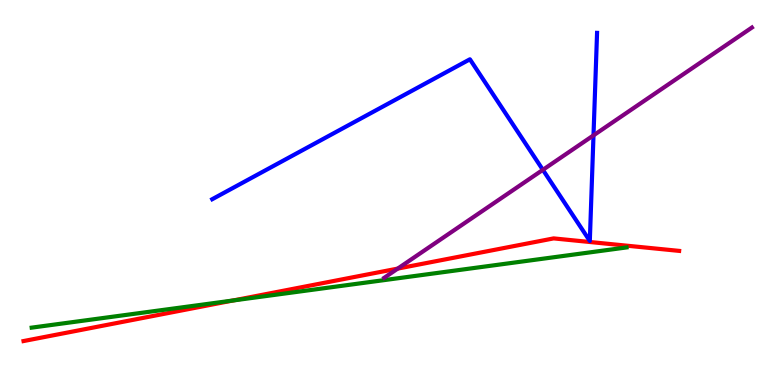[{'lines': ['blue', 'red'], 'intersections': []}, {'lines': ['green', 'red'], 'intersections': [{'x': 3.01, 'y': 2.2}]}, {'lines': ['purple', 'red'], 'intersections': [{'x': 5.13, 'y': 3.02}]}, {'lines': ['blue', 'green'], 'intersections': []}, {'lines': ['blue', 'purple'], 'intersections': [{'x': 7.0, 'y': 5.59}, {'x': 7.66, 'y': 6.48}]}, {'lines': ['green', 'purple'], 'intersections': []}]